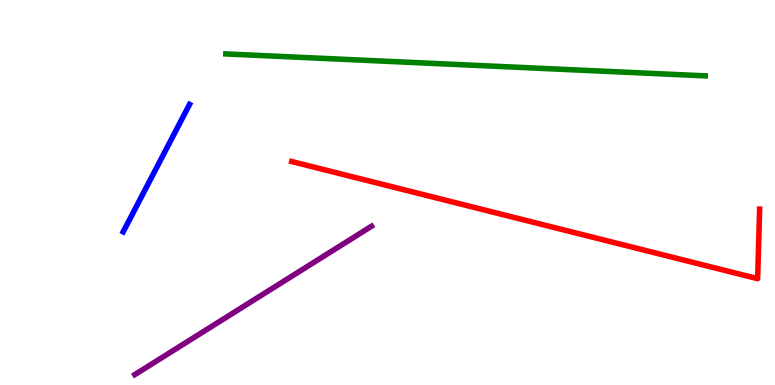[{'lines': ['blue', 'red'], 'intersections': []}, {'lines': ['green', 'red'], 'intersections': []}, {'lines': ['purple', 'red'], 'intersections': []}, {'lines': ['blue', 'green'], 'intersections': []}, {'lines': ['blue', 'purple'], 'intersections': []}, {'lines': ['green', 'purple'], 'intersections': []}]